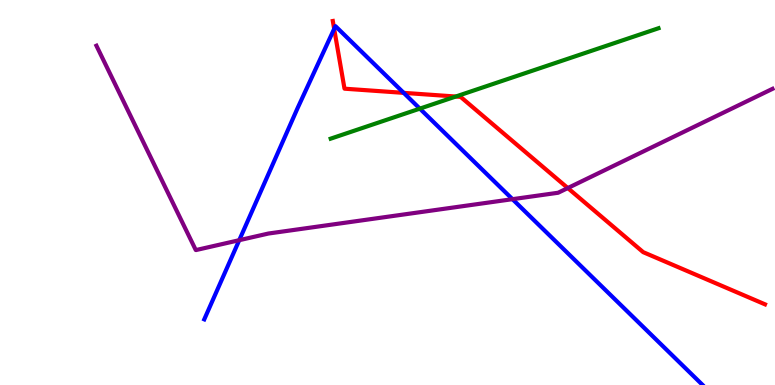[{'lines': ['blue', 'red'], 'intersections': [{'x': 4.31, 'y': 9.25}, {'x': 5.21, 'y': 7.59}]}, {'lines': ['green', 'red'], 'intersections': [{'x': 5.88, 'y': 7.49}]}, {'lines': ['purple', 'red'], 'intersections': [{'x': 7.33, 'y': 5.12}]}, {'lines': ['blue', 'green'], 'intersections': [{'x': 5.42, 'y': 7.18}]}, {'lines': ['blue', 'purple'], 'intersections': [{'x': 3.09, 'y': 3.76}, {'x': 6.61, 'y': 4.83}]}, {'lines': ['green', 'purple'], 'intersections': []}]